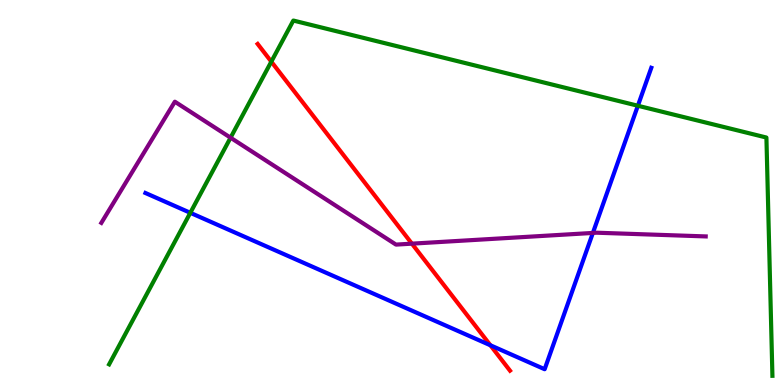[{'lines': ['blue', 'red'], 'intersections': [{'x': 6.33, 'y': 1.03}]}, {'lines': ['green', 'red'], 'intersections': [{'x': 3.5, 'y': 8.4}]}, {'lines': ['purple', 'red'], 'intersections': [{'x': 5.31, 'y': 3.67}]}, {'lines': ['blue', 'green'], 'intersections': [{'x': 2.46, 'y': 4.47}, {'x': 8.23, 'y': 7.25}]}, {'lines': ['blue', 'purple'], 'intersections': [{'x': 7.65, 'y': 3.95}]}, {'lines': ['green', 'purple'], 'intersections': [{'x': 2.98, 'y': 6.42}]}]